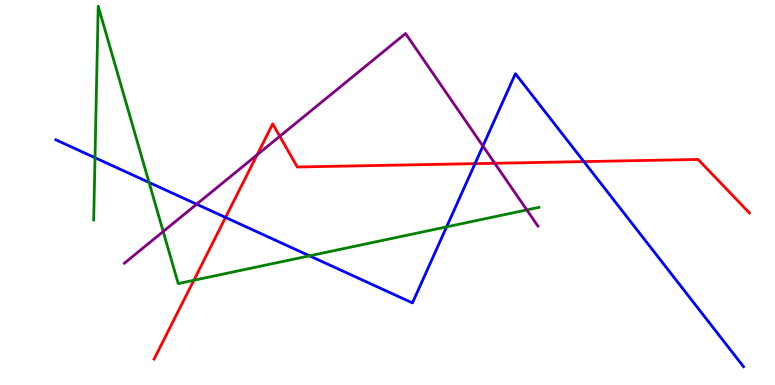[{'lines': ['blue', 'red'], 'intersections': [{'x': 2.91, 'y': 4.35}, {'x': 6.13, 'y': 5.75}, {'x': 7.53, 'y': 5.8}]}, {'lines': ['green', 'red'], 'intersections': [{'x': 2.5, 'y': 2.72}]}, {'lines': ['purple', 'red'], 'intersections': [{'x': 3.32, 'y': 5.98}, {'x': 3.61, 'y': 6.46}, {'x': 6.38, 'y': 5.76}]}, {'lines': ['blue', 'green'], 'intersections': [{'x': 1.23, 'y': 5.9}, {'x': 1.92, 'y': 5.26}, {'x': 3.99, 'y': 3.36}, {'x': 5.76, 'y': 4.11}]}, {'lines': ['blue', 'purple'], 'intersections': [{'x': 2.54, 'y': 4.7}, {'x': 6.23, 'y': 6.21}]}, {'lines': ['green', 'purple'], 'intersections': [{'x': 2.11, 'y': 3.99}, {'x': 6.8, 'y': 4.55}]}]